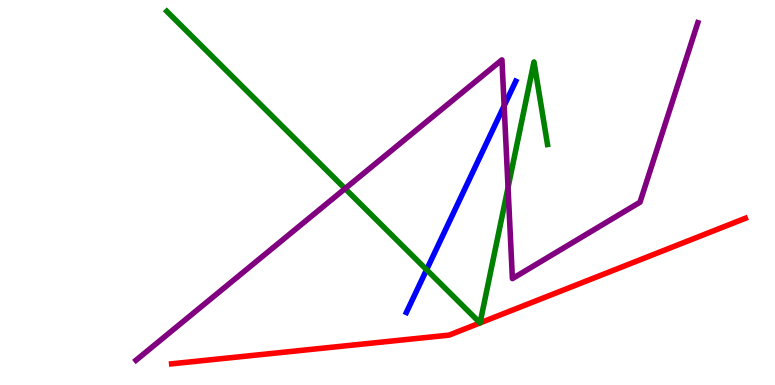[{'lines': ['blue', 'red'], 'intersections': []}, {'lines': ['green', 'red'], 'intersections': [{'x': 6.19, 'y': 1.61}, {'x': 6.19, 'y': 1.61}]}, {'lines': ['purple', 'red'], 'intersections': []}, {'lines': ['blue', 'green'], 'intersections': [{'x': 5.5, 'y': 2.99}]}, {'lines': ['blue', 'purple'], 'intersections': [{'x': 6.5, 'y': 7.25}]}, {'lines': ['green', 'purple'], 'intersections': [{'x': 4.45, 'y': 5.1}, {'x': 6.56, 'y': 5.13}]}]